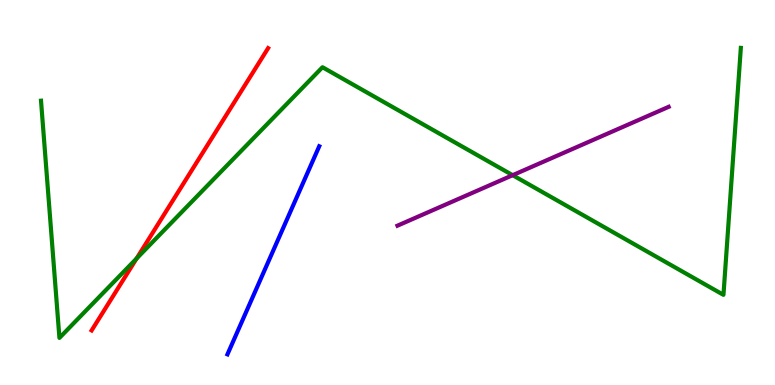[{'lines': ['blue', 'red'], 'intersections': []}, {'lines': ['green', 'red'], 'intersections': [{'x': 1.76, 'y': 3.29}]}, {'lines': ['purple', 'red'], 'intersections': []}, {'lines': ['blue', 'green'], 'intersections': []}, {'lines': ['blue', 'purple'], 'intersections': []}, {'lines': ['green', 'purple'], 'intersections': [{'x': 6.62, 'y': 5.45}]}]